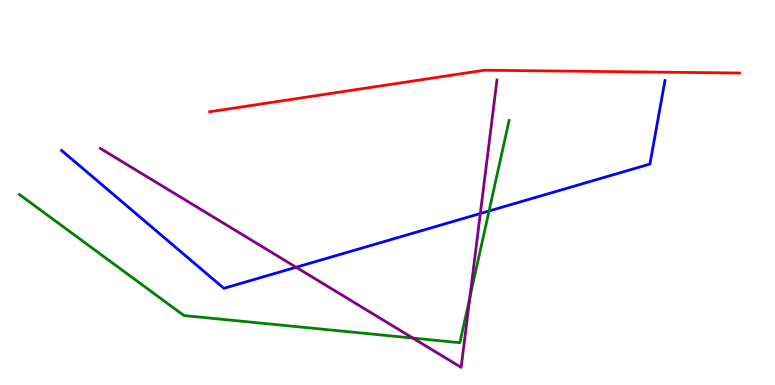[{'lines': ['blue', 'red'], 'intersections': []}, {'lines': ['green', 'red'], 'intersections': []}, {'lines': ['purple', 'red'], 'intersections': []}, {'lines': ['blue', 'green'], 'intersections': [{'x': 6.31, 'y': 4.52}]}, {'lines': ['blue', 'purple'], 'intersections': [{'x': 3.82, 'y': 3.06}, {'x': 6.2, 'y': 4.45}]}, {'lines': ['green', 'purple'], 'intersections': [{'x': 5.33, 'y': 1.22}, {'x': 6.06, 'y': 2.27}]}]